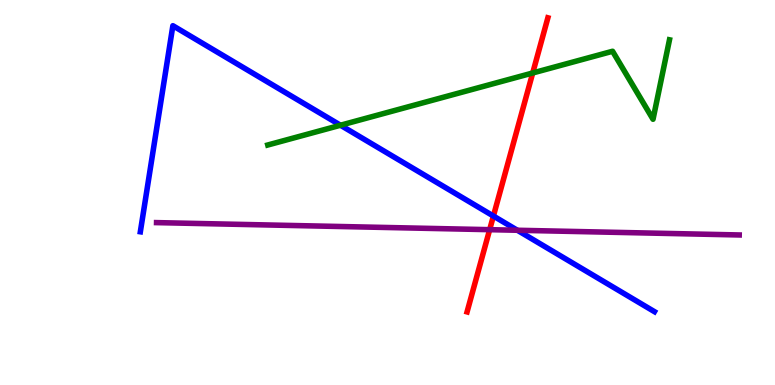[{'lines': ['blue', 'red'], 'intersections': [{'x': 6.37, 'y': 4.39}]}, {'lines': ['green', 'red'], 'intersections': [{'x': 6.87, 'y': 8.1}]}, {'lines': ['purple', 'red'], 'intersections': [{'x': 6.32, 'y': 4.03}]}, {'lines': ['blue', 'green'], 'intersections': [{'x': 4.39, 'y': 6.75}]}, {'lines': ['blue', 'purple'], 'intersections': [{'x': 6.68, 'y': 4.02}]}, {'lines': ['green', 'purple'], 'intersections': []}]